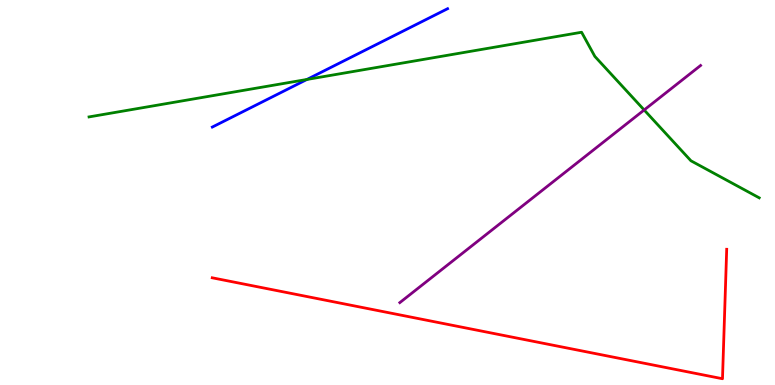[{'lines': ['blue', 'red'], 'intersections': []}, {'lines': ['green', 'red'], 'intersections': []}, {'lines': ['purple', 'red'], 'intersections': []}, {'lines': ['blue', 'green'], 'intersections': [{'x': 3.96, 'y': 7.94}]}, {'lines': ['blue', 'purple'], 'intersections': []}, {'lines': ['green', 'purple'], 'intersections': [{'x': 8.31, 'y': 7.14}]}]